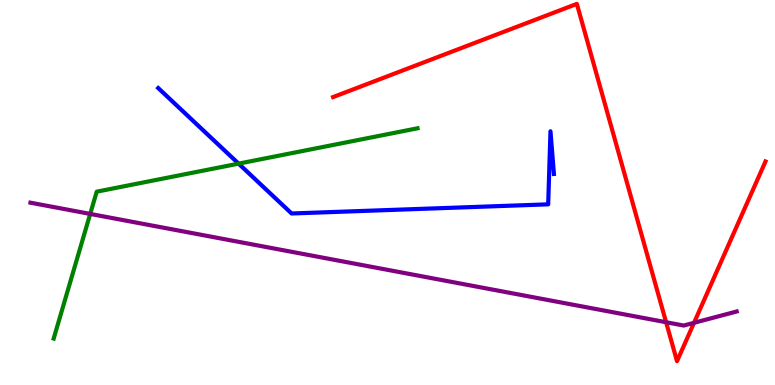[{'lines': ['blue', 'red'], 'intersections': []}, {'lines': ['green', 'red'], 'intersections': []}, {'lines': ['purple', 'red'], 'intersections': [{'x': 8.59, 'y': 1.63}, {'x': 8.96, 'y': 1.62}]}, {'lines': ['blue', 'green'], 'intersections': [{'x': 3.08, 'y': 5.75}]}, {'lines': ['blue', 'purple'], 'intersections': []}, {'lines': ['green', 'purple'], 'intersections': [{'x': 1.16, 'y': 4.44}]}]